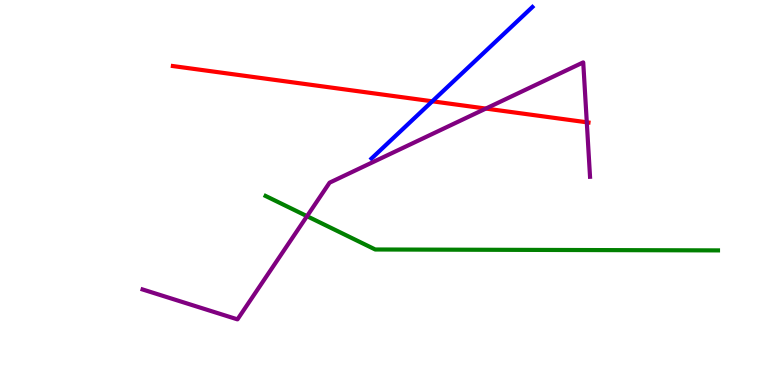[{'lines': ['blue', 'red'], 'intersections': [{'x': 5.58, 'y': 7.37}]}, {'lines': ['green', 'red'], 'intersections': []}, {'lines': ['purple', 'red'], 'intersections': [{'x': 6.27, 'y': 7.18}, {'x': 7.57, 'y': 6.82}]}, {'lines': ['blue', 'green'], 'intersections': []}, {'lines': ['blue', 'purple'], 'intersections': []}, {'lines': ['green', 'purple'], 'intersections': [{'x': 3.96, 'y': 4.38}]}]